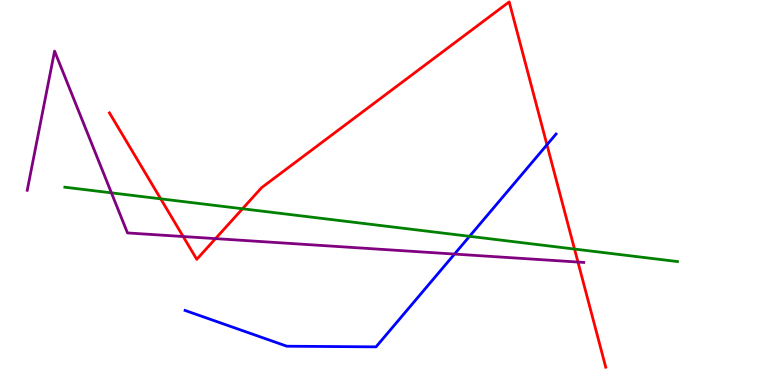[{'lines': ['blue', 'red'], 'intersections': [{'x': 7.06, 'y': 6.24}]}, {'lines': ['green', 'red'], 'intersections': [{'x': 2.07, 'y': 4.84}, {'x': 3.13, 'y': 4.58}, {'x': 7.41, 'y': 3.53}]}, {'lines': ['purple', 'red'], 'intersections': [{'x': 2.36, 'y': 3.86}, {'x': 2.78, 'y': 3.8}, {'x': 7.46, 'y': 3.19}]}, {'lines': ['blue', 'green'], 'intersections': [{'x': 6.06, 'y': 3.86}]}, {'lines': ['blue', 'purple'], 'intersections': [{'x': 5.86, 'y': 3.4}]}, {'lines': ['green', 'purple'], 'intersections': [{'x': 1.44, 'y': 4.99}]}]